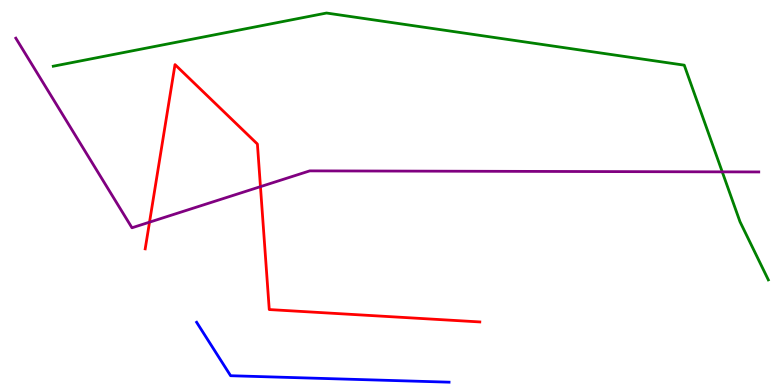[{'lines': ['blue', 'red'], 'intersections': []}, {'lines': ['green', 'red'], 'intersections': []}, {'lines': ['purple', 'red'], 'intersections': [{'x': 1.93, 'y': 4.23}, {'x': 3.36, 'y': 5.15}]}, {'lines': ['blue', 'green'], 'intersections': []}, {'lines': ['blue', 'purple'], 'intersections': []}, {'lines': ['green', 'purple'], 'intersections': [{'x': 9.32, 'y': 5.54}]}]